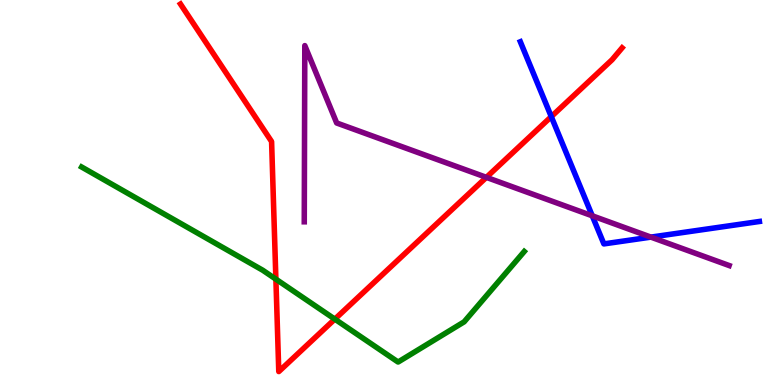[{'lines': ['blue', 'red'], 'intersections': [{'x': 7.11, 'y': 6.97}]}, {'lines': ['green', 'red'], 'intersections': [{'x': 3.56, 'y': 2.75}, {'x': 4.32, 'y': 1.71}]}, {'lines': ['purple', 'red'], 'intersections': [{'x': 6.28, 'y': 5.39}]}, {'lines': ['blue', 'green'], 'intersections': []}, {'lines': ['blue', 'purple'], 'intersections': [{'x': 7.64, 'y': 4.39}, {'x': 8.4, 'y': 3.84}]}, {'lines': ['green', 'purple'], 'intersections': []}]